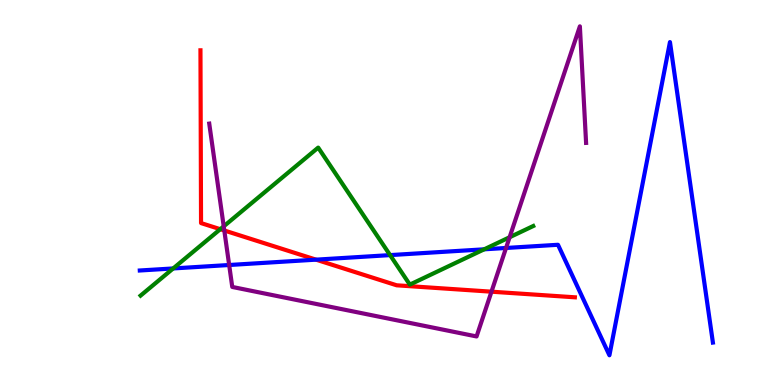[{'lines': ['blue', 'red'], 'intersections': [{'x': 4.08, 'y': 3.26}]}, {'lines': ['green', 'red'], 'intersections': [{'x': 2.84, 'y': 4.05}]}, {'lines': ['purple', 'red'], 'intersections': [{'x': 2.89, 'y': 4.01}, {'x': 6.34, 'y': 2.42}]}, {'lines': ['blue', 'green'], 'intersections': [{'x': 2.23, 'y': 3.03}, {'x': 5.03, 'y': 3.37}, {'x': 6.25, 'y': 3.52}]}, {'lines': ['blue', 'purple'], 'intersections': [{'x': 2.96, 'y': 3.12}, {'x': 6.53, 'y': 3.56}]}, {'lines': ['green', 'purple'], 'intersections': [{'x': 2.89, 'y': 4.12}, {'x': 6.58, 'y': 3.84}]}]